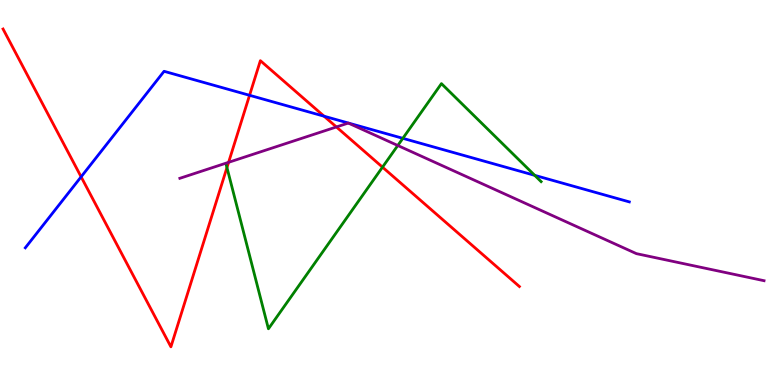[{'lines': ['blue', 'red'], 'intersections': [{'x': 1.05, 'y': 5.41}, {'x': 3.22, 'y': 7.52}, {'x': 4.18, 'y': 6.98}]}, {'lines': ['green', 'red'], 'intersections': [{'x': 2.93, 'y': 5.65}, {'x': 4.94, 'y': 5.66}]}, {'lines': ['purple', 'red'], 'intersections': [{'x': 2.95, 'y': 5.78}, {'x': 4.34, 'y': 6.7}]}, {'lines': ['blue', 'green'], 'intersections': [{'x': 5.2, 'y': 6.41}, {'x': 6.9, 'y': 5.45}]}, {'lines': ['blue', 'purple'], 'intersections': []}, {'lines': ['green', 'purple'], 'intersections': [{'x': 5.13, 'y': 6.22}]}]